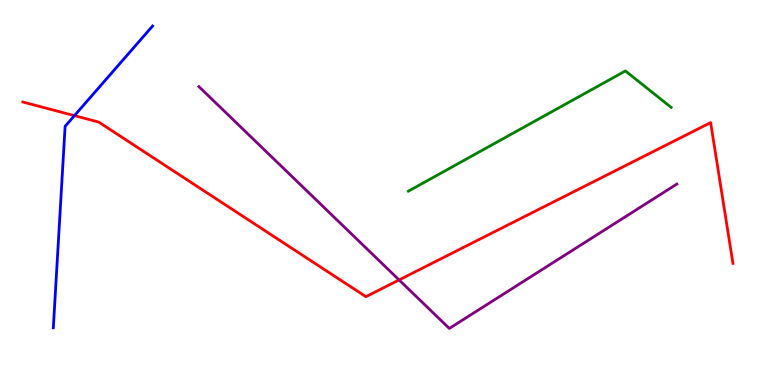[{'lines': ['blue', 'red'], 'intersections': [{'x': 0.96, 'y': 7.0}]}, {'lines': ['green', 'red'], 'intersections': []}, {'lines': ['purple', 'red'], 'intersections': [{'x': 5.15, 'y': 2.73}]}, {'lines': ['blue', 'green'], 'intersections': []}, {'lines': ['blue', 'purple'], 'intersections': []}, {'lines': ['green', 'purple'], 'intersections': []}]